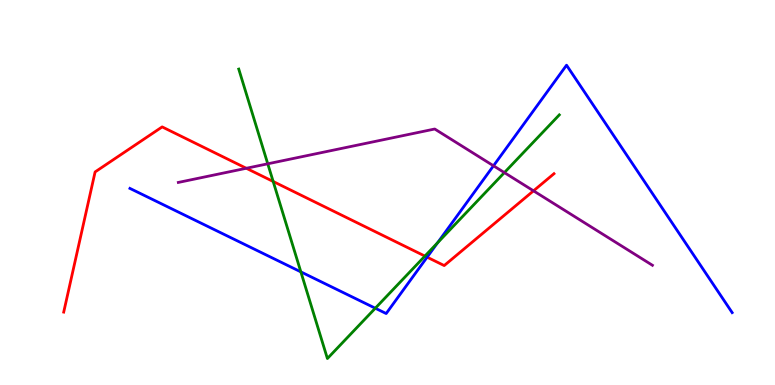[{'lines': ['blue', 'red'], 'intersections': [{'x': 5.51, 'y': 3.32}]}, {'lines': ['green', 'red'], 'intersections': [{'x': 3.52, 'y': 5.29}, {'x': 5.48, 'y': 3.35}]}, {'lines': ['purple', 'red'], 'intersections': [{'x': 3.18, 'y': 5.63}, {'x': 6.88, 'y': 5.04}]}, {'lines': ['blue', 'green'], 'intersections': [{'x': 3.88, 'y': 2.94}, {'x': 4.84, 'y': 1.99}, {'x': 5.65, 'y': 3.69}]}, {'lines': ['blue', 'purple'], 'intersections': [{'x': 6.37, 'y': 5.69}]}, {'lines': ['green', 'purple'], 'intersections': [{'x': 3.45, 'y': 5.75}, {'x': 6.51, 'y': 5.52}]}]